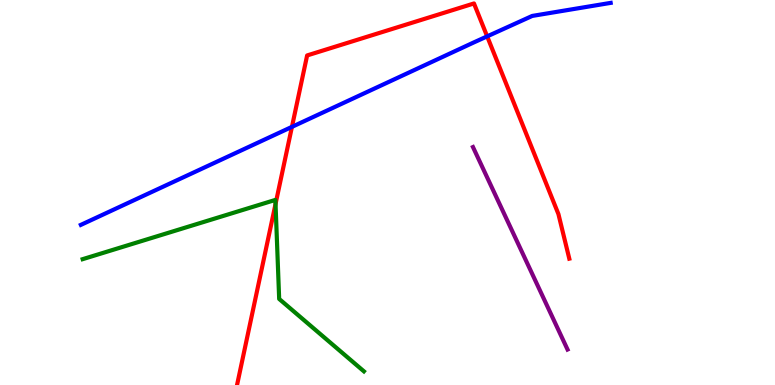[{'lines': ['blue', 'red'], 'intersections': [{'x': 3.77, 'y': 6.7}, {'x': 6.29, 'y': 9.06}]}, {'lines': ['green', 'red'], 'intersections': [{'x': 3.56, 'y': 4.7}]}, {'lines': ['purple', 'red'], 'intersections': []}, {'lines': ['blue', 'green'], 'intersections': []}, {'lines': ['blue', 'purple'], 'intersections': []}, {'lines': ['green', 'purple'], 'intersections': []}]